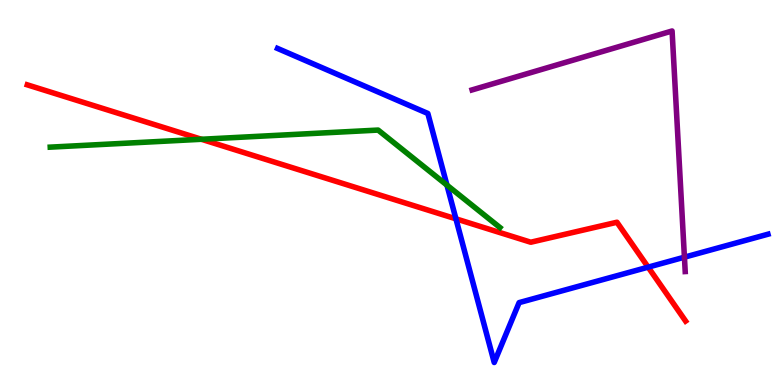[{'lines': ['blue', 'red'], 'intersections': [{'x': 5.88, 'y': 4.32}, {'x': 8.36, 'y': 3.06}]}, {'lines': ['green', 'red'], 'intersections': [{'x': 2.6, 'y': 6.38}]}, {'lines': ['purple', 'red'], 'intersections': []}, {'lines': ['blue', 'green'], 'intersections': [{'x': 5.77, 'y': 5.19}]}, {'lines': ['blue', 'purple'], 'intersections': [{'x': 8.83, 'y': 3.32}]}, {'lines': ['green', 'purple'], 'intersections': []}]